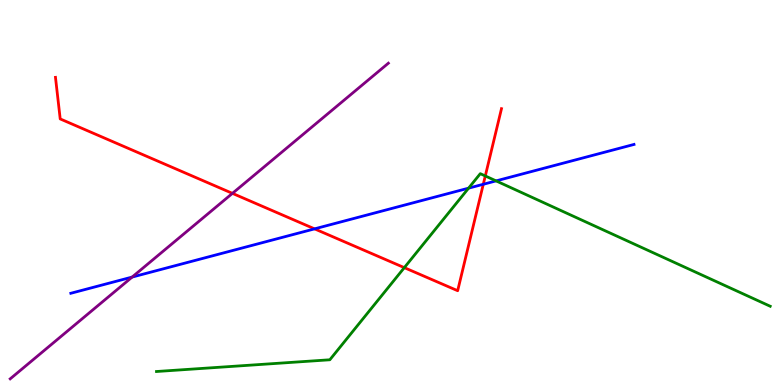[{'lines': ['blue', 'red'], 'intersections': [{'x': 4.06, 'y': 4.06}, {'x': 6.24, 'y': 5.21}]}, {'lines': ['green', 'red'], 'intersections': [{'x': 5.22, 'y': 3.05}, {'x': 6.26, 'y': 5.43}]}, {'lines': ['purple', 'red'], 'intersections': [{'x': 3.0, 'y': 4.98}]}, {'lines': ['blue', 'green'], 'intersections': [{'x': 6.05, 'y': 5.11}, {'x': 6.4, 'y': 5.3}]}, {'lines': ['blue', 'purple'], 'intersections': [{'x': 1.71, 'y': 2.8}]}, {'lines': ['green', 'purple'], 'intersections': []}]